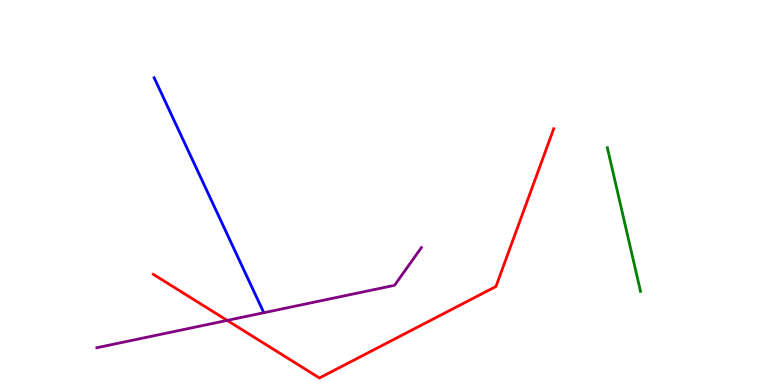[{'lines': ['blue', 'red'], 'intersections': []}, {'lines': ['green', 'red'], 'intersections': []}, {'lines': ['purple', 'red'], 'intersections': [{'x': 2.93, 'y': 1.68}]}, {'lines': ['blue', 'green'], 'intersections': []}, {'lines': ['blue', 'purple'], 'intersections': []}, {'lines': ['green', 'purple'], 'intersections': []}]